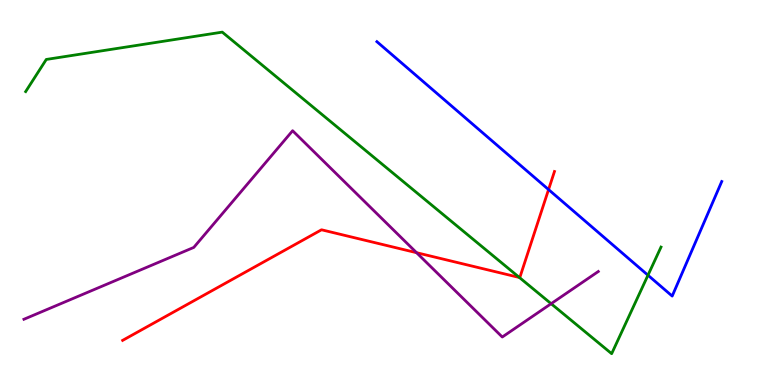[{'lines': ['blue', 'red'], 'intersections': [{'x': 7.08, 'y': 5.08}]}, {'lines': ['green', 'red'], 'intersections': [{'x': 6.7, 'y': 2.79}]}, {'lines': ['purple', 'red'], 'intersections': [{'x': 5.38, 'y': 3.44}]}, {'lines': ['blue', 'green'], 'intersections': [{'x': 8.36, 'y': 2.85}]}, {'lines': ['blue', 'purple'], 'intersections': []}, {'lines': ['green', 'purple'], 'intersections': [{'x': 7.11, 'y': 2.11}]}]